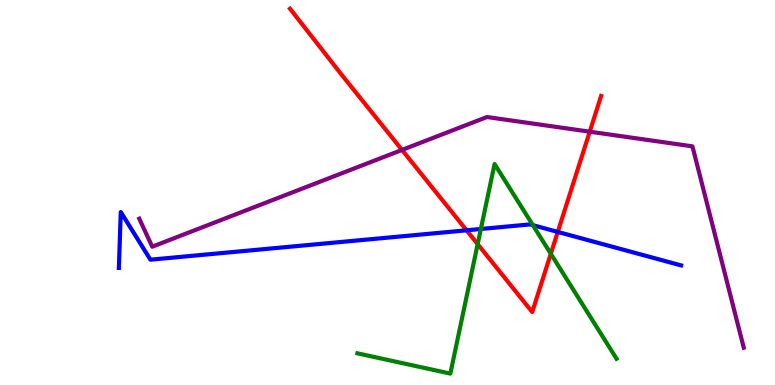[{'lines': ['blue', 'red'], 'intersections': [{'x': 6.02, 'y': 4.02}, {'x': 7.2, 'y': 3.98}]}, {'lines': ['green', 'red'], 'intersections': [{'x': 6.16, 'y': 3.66}, {'x': 7.11, 'y': 3.41}]}, {'lines': ['purple', 'red'], 'intersections': [{'x': 5.19, 'y': 6.11}, {'x': 7.61, 'y': 6.58}]}, {'lines': ['blue', 'green'], 'intersections': [{'x': 6.2, 'y': 4.05}, {'x': 6.88, 'y': 4.15}]}, {'lines': ['blue', 'purple'], 'intersections': []}, {'lines': ['green', 'purple'], 'intersections': []}]